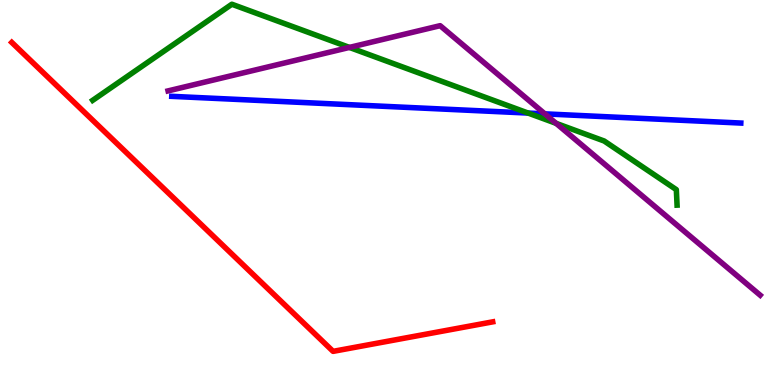[{'lines': ['blue', 'red'], 'intersections': []}, {'lines': ['green', 'red'], 'intersections': []}, {'lines': ['purple', 'red'], 'intersections': []}, {'lines': ['blue', 'green'], 'intersections': [{'x': 6.81, 'y': 7.06}]}, {'lines': ['blue', 'purple'], 'intersections': [{'x': 7.03, 'y': 7.04}]}, {'lines': ['green', 'purple'], 'intersections': [{'x': 4.51, 'y': 8.77}, {'x': 7.18, 'y': 6.8}]}]